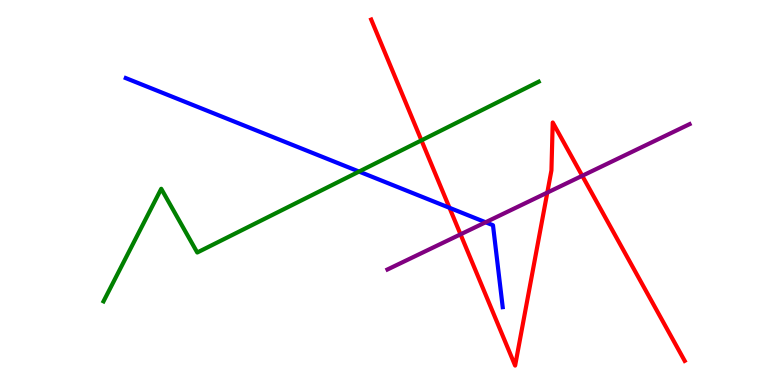[{'lines': ['blue', 'red'], 'intersections': [{'x': 5.8, 'y': 4.6}]}, {'lines': ['green', 'red'], 'intersections': [{'x': 5.44, 'y': 6.35}]}, {'lines': ['purple', 'red'], 'intersections': [{'x': 5.94, 'y': 3.91}, {'x': 7.06, 'y': 5.0}, {'x': 7.51, 'y': 5.43}]}, {'lines': ['blue', 'green'], 'intersections': [{'x': 4.63, 'y': 5.54}]}, {'lines': ['blue', 'purple'], 'intersections': [{'x': 6.27, 'y': 4.23}]}, {'lines': ['green', 'purple'], 'intersections': []}]